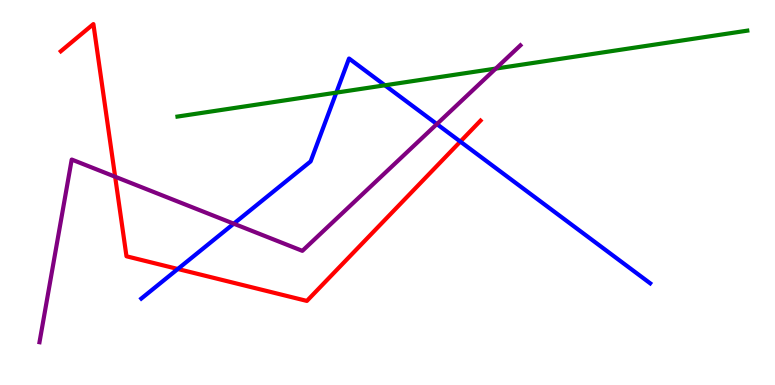[{'lines': ['blue', 'red'], 'intersections': [{'x': 2.29, 'y': 3.01}, {'x': 5.94, 'y': 6.32}]}, {'lines': ['green', 'red'], 'intersections': []}, {'lines': ['purple', 'red'], 'intersections': [{'x': 1.49, 'y': 5.41}]}, {'lines': ['blue', 'green'], 'intersections': [{'x': 4.34, 'y': 7.59}, {'x': 4.97, 'y': 7.78}]}, {'lines': ['blue', 'purple'], 'intersections': [{'x': 3.02, 'y': 4.19}, {'x': 5.64, 'y': 6.78}]}, {'lines': ['green', 'purple'], 'intersections': [{'x': 6.4, 'y': 8.22}]}]